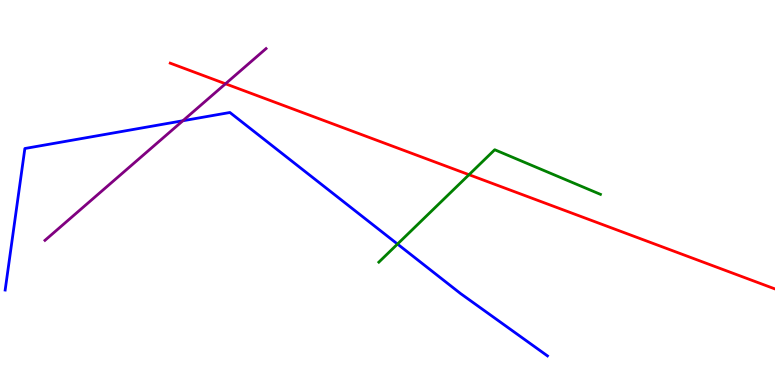[{'lines': ['blue', 'red'], 'intersections': []}, {'lines': ['green', 'red'], 'intersections': [{'x': 6.05, 'y': 5.46}]}, {'lines': ['purple', 'red'], 'intersections': [{'x': 2.91, 'y': 7.82}]}, {'lines': ['blue', 'green'], 'intersections': [{'x': 5.13, 'y': 3.66}]}, {'lines': ['blue', 'purple'], 'intersections': [{'x': 2.36, 'y': 6.86}]}, {'lines': ['green', 'purple'], 'intersections': []}]